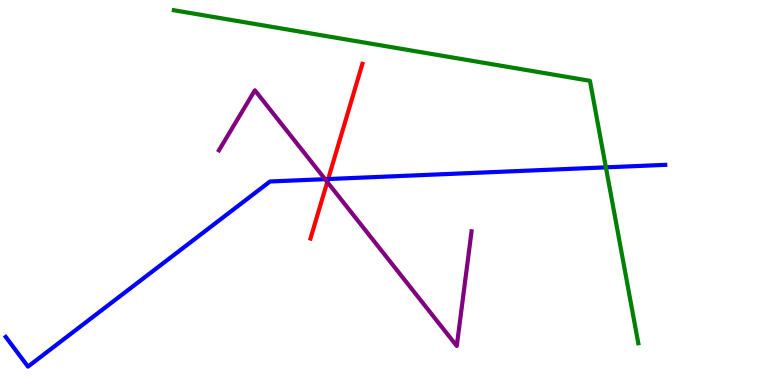[{'lines': ['blue', 'red'], 'intersections': [{'x': 4.23, 'y': 5.35}]}, {'lines': ['green', 'red'], 'intersections': []}, {'lines': ['purple', 'red'], 'intersections': [{'x': 4.22, 'y': 5.27}]}, {'lines': ['blue', 'green'], 'intersections': [{'x': 7.82, 'y': 5.65}]}, {'lines': ['blue', 'purple'], 'intersections': [{'x': 4.19, 'y': 5.35}]}, {'lines': ['green', 'purple'], 'intersections': []}]